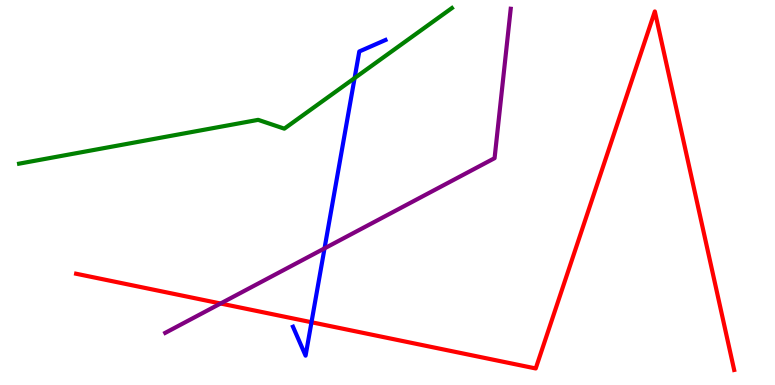[{'lines': ['blue', 'red'], 'intersections': [{'x': 4.02, 'y': 1.63}]}, {'lines': ['green', 'red'], 'intersections': []}, {'lines': ['purple', 'red'], 'intersections': [{'x': 2.85, 'y': 2.12}]}, {'lines': ['blue', 'green'], 'intersections': [{'x': 4.58, 'y': 7.97}]}, {'lines': ['blue', 'purple'], 'intersections': [{'x': 4.19, 'y': 3.55}]}, {'lines': ['green', 'purple'], 'intersections': []}]